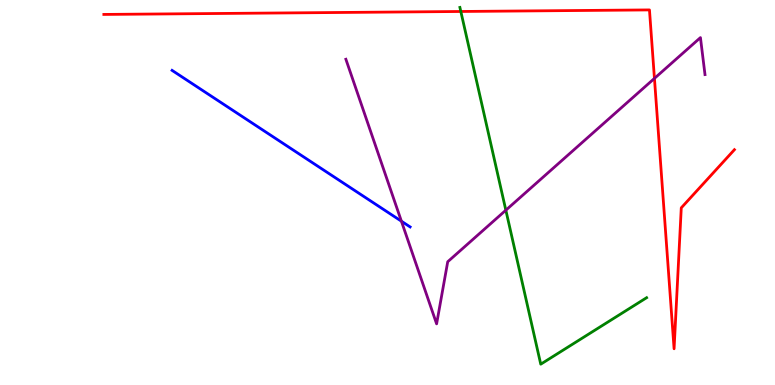[{'lines': ['blue', 'red'], 'intersections': []}, {'lines': ['green', 'red'], 'intersections': [{'x': 5.95, 'y': 9.7}]}, {'lines': ['purple', 'red'], 'intersections': [{'x': 8.44, 'y': 7.96}]}, {'lines': ['blue', 'green'], 'intersections': []}, {'lines': ['blue', 'purple'], 'intersections': [{'x': 5.18, 'y': 4.25}]}, {'lines': ['green', 'purple'], 'intersections': [{'x': 6.53, 'y': 4.54}]}]